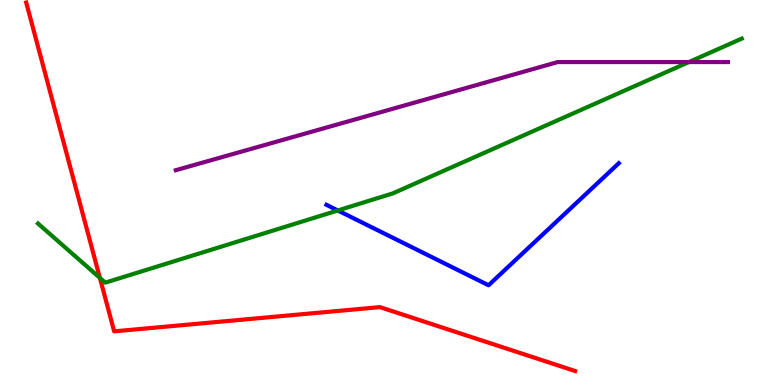[{'lines': ['blue', 'red'], 'intersections': []}, {'lines': ['green', 'red'], 'intersections': [{'x': 1.29, 'y': 2.78}]}, {'lines': ['purple', 'red'], 'intersections': []}, {'lines': ['blue', 'green'], 'intersections': [{'x': 4.36, 'y': 4.53}]}, {'lines': ['blue', 'purple'], 'intersections': []}, {'lines': ['green', 'purple'], 'intersections': [{'x': 8.89, 'y': 8.39}]}]